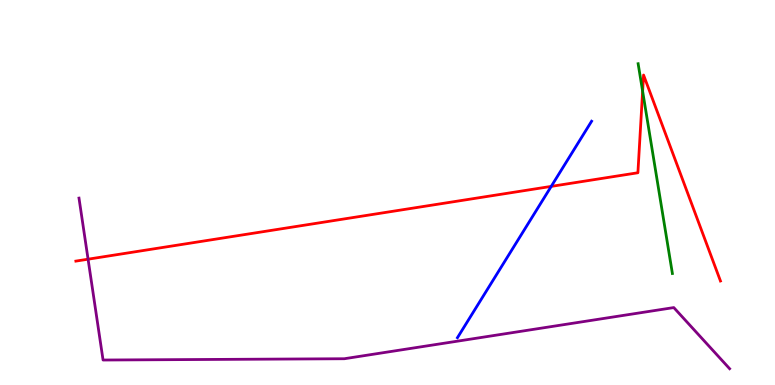[{'lines': ['blue', 'red'], 'intersections': [{'x': 7.11, 'y': 5.16}]}, {'lines': ['green', 'red'], 'intersections': [{'x': 8.29, 'y': 7.63}]}, {'lines': ['purple', 'red'], 'intersections': [{'x': 1.14, 'y': 3.27}]}, {'lines': ['blue', 'green'], 'intersections': []}, {'lines': ['blue', 'purple'], 'intersections': []}, {'lines': ['green', 'purple'], 'intersections': []}]